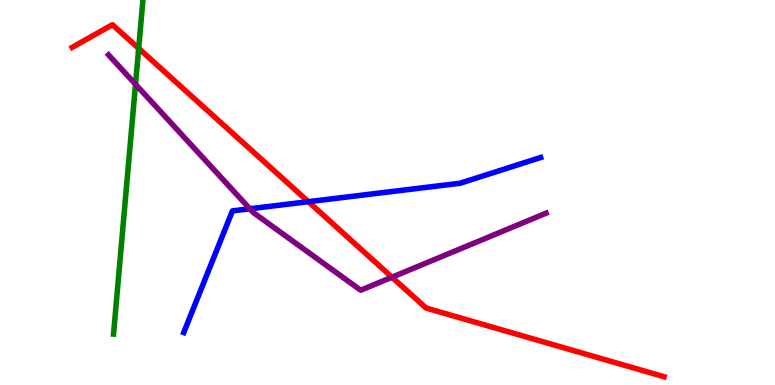[{'lines': ['blue', 'red'], 'intersections': [{'x': 3.98, 'y': 4.76}]}, {'lines': ['green', 'red'], 'intersections': [{'x': 1.79, 'y': 8.74}]}, {'lines': ['purple', 'red'], 'intersections': [{'x': 5.06, 'y': 2.8}]}, {'lines': ['blue', 'green'], 'intersections': []}, {'lines': ['blue', 'purple'], 'intersections': [{'x': 3.22, 'y': 4.58}]}, {'lines': ['green', 'purple'], 'intersections': [{'x': 1.75, 'y': 7.81}]}]